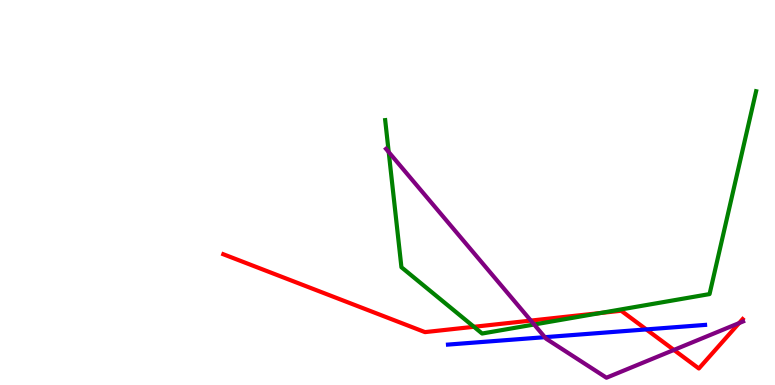[{'lines': ['blue', 'red'], 'intersections': [{'x': 8.34, 'y': 1.44}]}, {'lines': ['green', 'red'], 'intersections': [{'x': 6.12, 'y': 1.51}, {'x': 7.75, 'y': 1.87}]}, {'lines': ['purple', 'red'], 'intersections': [{'x': 6.85, 'y': 1.67}, {'x': 8.7, 'y': 0.911}, {'x': 9.54, 'y': 1.61}]}, {'lines': ['blue', 'green'], 'intersections': []}, {'lines': ['blue', 'purple'], 'intersections': [{'x': 7.03, 'y': 1.24}]}, {'lines': ['green', 'purple'], 'intersections': [{'x': 5.02, 'y': 6.05}, {'x': 6.89, 'y': 1.57}]}]